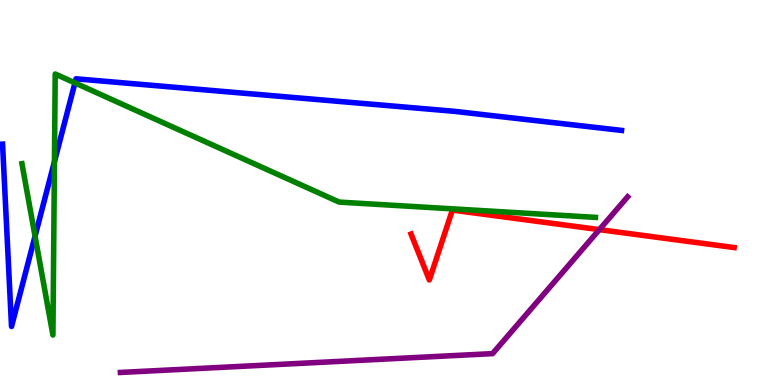[{'lines': ['blue', 'red'], 'intersections': []}, {'lines': ['green', 'red'], 'intersections': []}, {'lines': ['purple', 'red'], 'intersections': [{'x': 7.73, 'y': 4.04}]}, {'lines': ['blue', 'green'], 'intersections': [{'x': 0.452, 'y': 3.87}, {'x': 0.702, 'y': 5.8}, {'x': 0.967, 'y': 7.85}]}, {'lines': ['blue', 'purple'], 'intersections': []}, {'lines': ['green', 'purple'], 'intersections': []}]